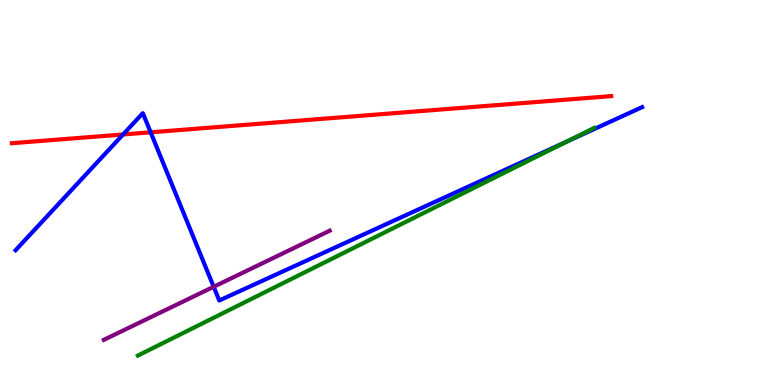[{'lines': ['blue', 'red'], 'intersections': [{'x': 1.59, 'y': 6.51}, {'x': 1.94, 'y': 6.56}]}, {'lines': ['green', 'red'], 'intersections': []}, {'lines': ['purple', 'red'], 'intersections': []}, {'lines': ['blue', 'green'], 'intersections': [{'x': 7.31, 'y': 6.32}]}, {'lines': ['blue', 'purple'], 'intersections': [{'x': 2.76, 'y': 2.55}]}, {'lines': ['green', 'purple'], 'intersections': []}]